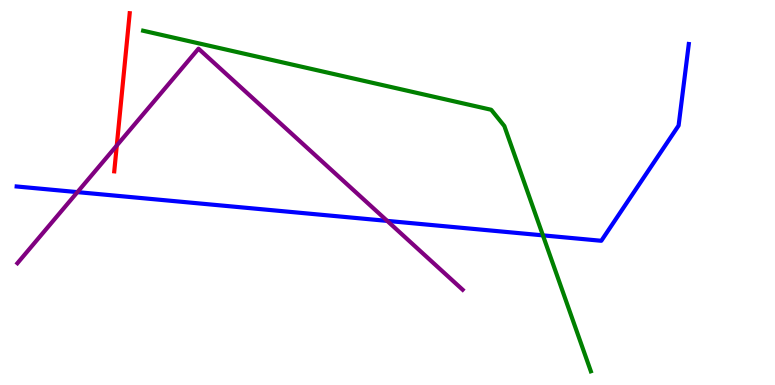[{'lines': ['blue', 'red'], 'intersections': []}, {'lines': ['green', 'red'], 'intersections': []}, {'lines': ['purple', 'red'], 'intersections': [{'x': 1.51, 'y': 6.22}]}, {'lines': ['blue', 'green'], 'intersections': [{'x': 7.01, 'y': 3.89}]}, {'lines': ['blue', 'purple'], 'intersections': [{'x': 0.999, 'y': 5.01}, {'x': 5.0, 'y': 4.26}]}, {'lines': ['green', 'purple'], 'intersections': []}]